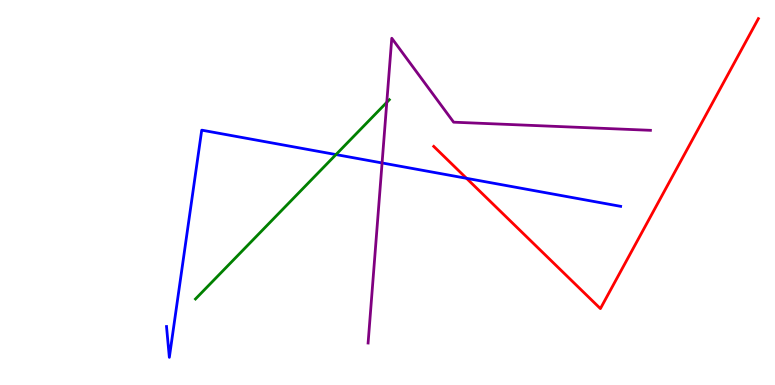[{'lines': ['blue', 'red'], 'intersections': [{'x': 6.02, 'y': 5.37}]}, {'lines': ['green', 'red'], 'intersections': []}, {'lines': ['purple', 'red'], 'intersections': []}, {'lines': ['blue', 'green'], 'intersections': [{'x': 4.34, 'y': 5.99}]}, {'lines': ['blue', 'purple'], 'intersections': [{'x': 4.93, 'y': 5.77}]}, {'lines': ['green', 'purple'], 'intersections': [{'x': 4.99, 'y': 7.34}]}]